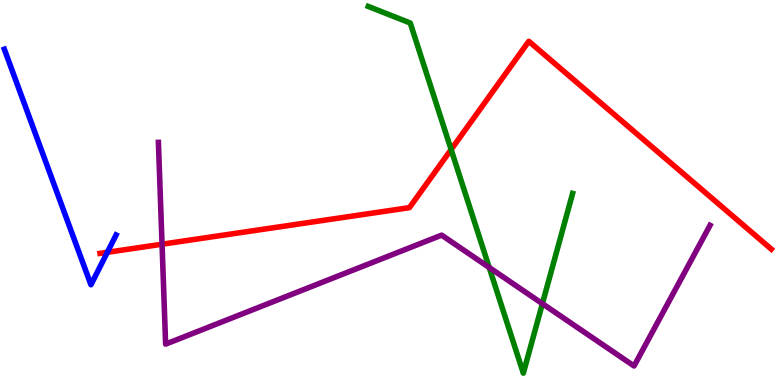[{'lines': ['blue', 'red'], 'intersections': [{'x': 1.39, 'y': 3.45}]}, {'lines': ['green', 'red'], 'intersections': [{'x': 5.82, 'y': 6.12}]}, {'lines': ['purple', 'red'], 'intersections': [{'x': 2.09, 'y': 3.66}]}, {'lines': ['blue', 'green'], 'intersections': []}, {'lines': ['blue', 'purple'], 'intersections': []}, {'lines': ['green', 'purple'], 'intersections': [{'x': 6.31, 'y': 3.05}, {'x': 7.0, 'y': 2.11}]}]